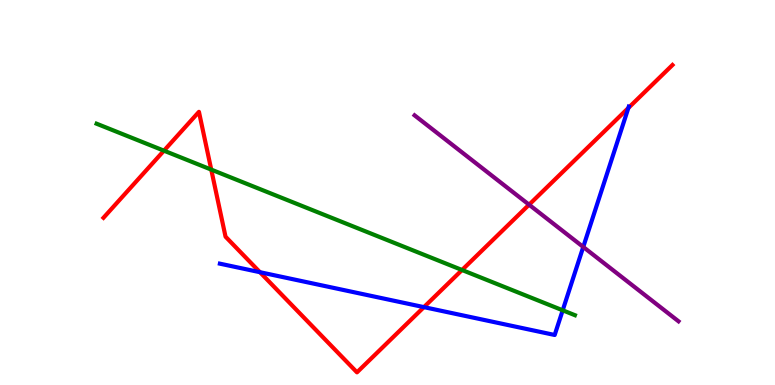[{'lines': ['blue', 'red'], 'intersections': [{'x': 3.35, 'y': 2.93}, {'x': 5.47, 'y': 2.02}, {'x': 8.11, 'y': 7.2}]}, {'lines': ['green', 'red'], 'intersections': [{'x': 2.12, 'y': 6.09}, {'x': 2.73, 'y': 5.59}, {'x': 5.96, 'y': 2.99}]}, {'lines': ['purple', 'red'], 'intersections': [{'x': 6.83, 'y': 4.68}]}, {'lines': ['blue', 'green'], 'intersections': [{'x': 7.26, 'y': 1.94}]}, {'lines': ['blue', 'purple'], 'intersections': [{'x': 7.53, 'y': 3.59}]}, {'lines': ['green', 'purple'], 'intersections': []}]